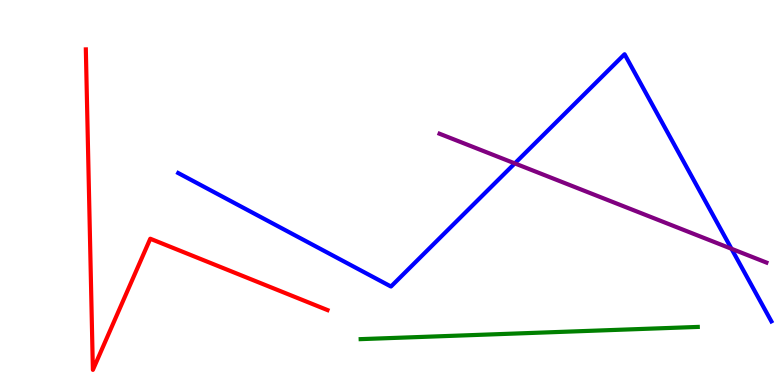[{'lines': ['blue', 'red'], 'intersections': []}, {'lines': ['green', 'red'], 'intersections': []}, {'lines': ['purple', 'red'], 'intersections': []}, {'lines': ['blue', 'green'], 'intersections': []}, {'lines': ['blue', 'purple'], 'intersections': [{'x': 6.64, 'y': 5.76}, {'x': 9.44, 'y': 3.54}]}, {'lines': ['green', 'purple'], 'intersections': []}]